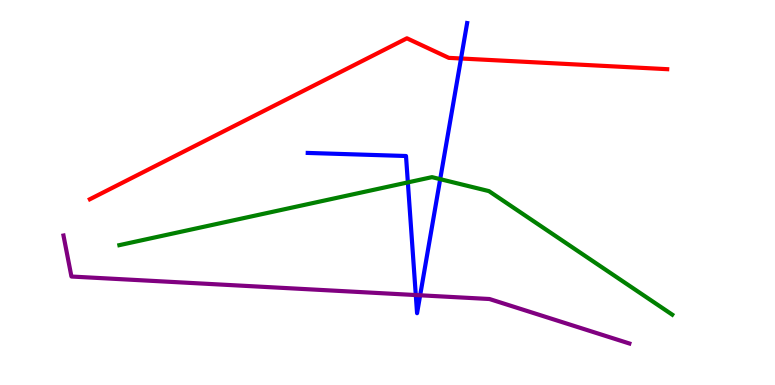[{'lines': ['blue', 'red'], 'intersections': [{'x': 5.95, 'y': 8.48}]}, {'lines': ['green', 'red'], 'intersections': []}, {'lines': ['purple', 'red'], 'intersections': []}, {'lines': ['blue', 'green'], 'intersections': [{'x': 5.26, 'y': 5.26}, {'x': 5.68, 'y': 5.35}]}, {'lines': ['blue', 'purple'], 'intersections': [{'x': 5.37, 'y': 2.34}, {'x': 5.42, 'y': 2.33}]}, {'lines': ['green', 'purple'], 'intersections': []}]